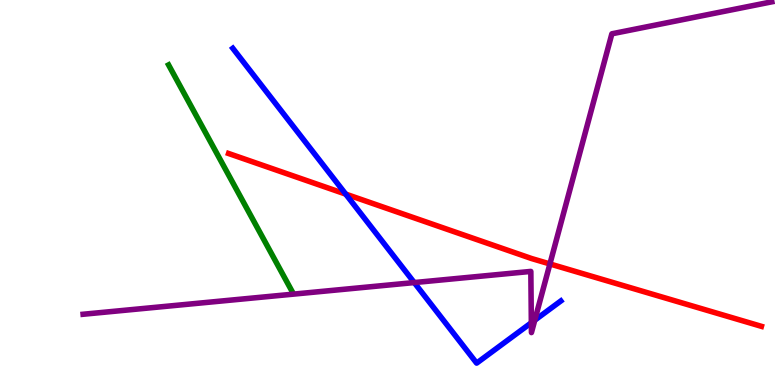[{'lines': ['blue', 'red'], 'intersections': [{'x': 4.46, 'y': 4.96}]}, {'lines': ['green', 'red'], 'intersections': []}, {'lines': ['purple', 'red'], 'intersections': [{'x': 7.1, 'y': 3.14}]}, {'lines': ['blue', 'green'], 'intersections': []}, {'lines': ['blue', 'purple'], 'intersections': [{'x': 5.35, 'y': 2.66}, {'x': 6.86, 'y': 1.62}, {'x': 6.9, 'y': 1.68}]}, {'lines': ['green', 'purple'], 'intersections': []}]